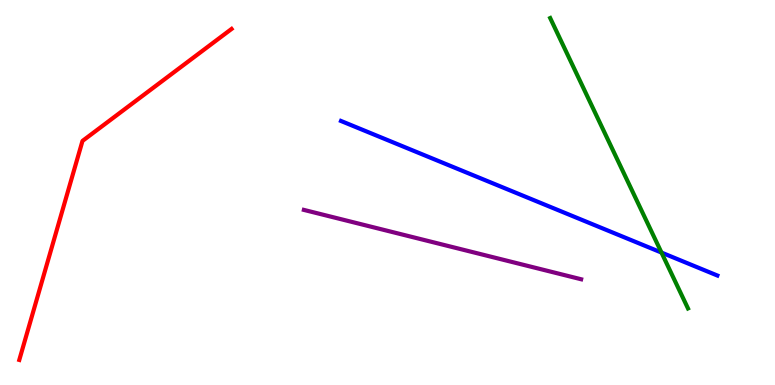[{'lines': ['blue', 'red'], 'intersections': []}, {'lines': ['green', 'red'], 'intersections': []}, {'lines': ['purple', 'red'], 'intersections': []}, {'lines': ['blue', 'green'], 'intersections': [{'x': 8.54, 'y': 3.44}]}, {'lines': ['blue', 'purple'], 'intersections': []}, {'lines': ['green', 'purple'], 'intersections': []}]